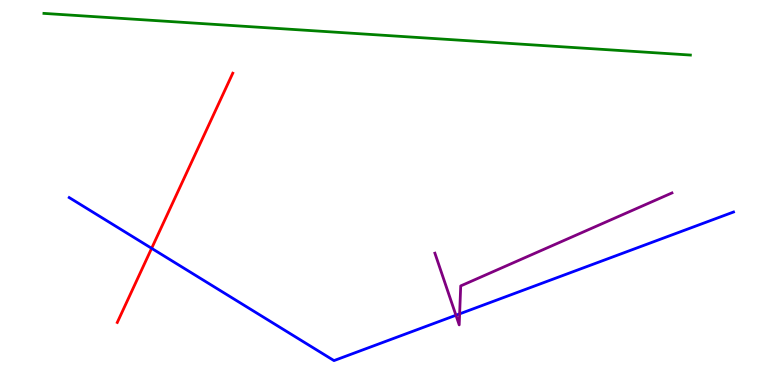[{'lines': ['blue', 'red'], 'intersections': [{'x': 1.96, 'y': 3.55}]}, {'lines': ['green', 'red'], 'intersections': []}, {'lines': ['purple', 'red'], 'intersections': []}, {'lines': ['blue', 'green'], 'intersections': []}, {'lines': ['blue', 'purple'], 'intersections': [{'x': 5.88, 'y': 1.81}, {'x': 5.93, 'y': 1.85}]}, {'lines': ['green', 'purple'], 'intersections': []}]